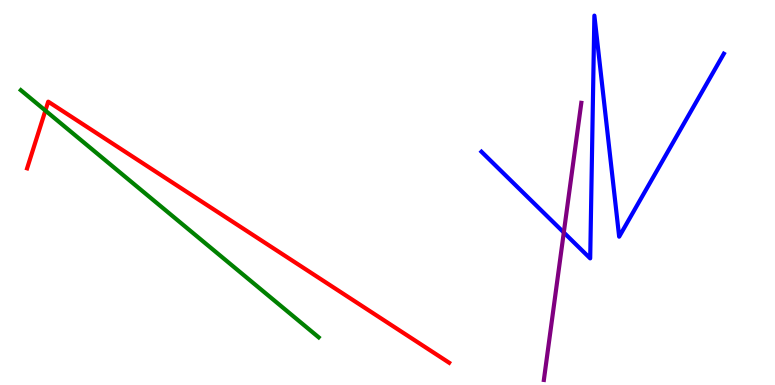[{'lines': ['blue', 'red'], 'intersections': []}, {'lines': ['green', 'red'], 'intersections': [{'x': 0.586, 'y': 7.13}]}, {'lines': ['purple', 'red'], 'intersections': []}, {'lines': ['blue', 'green'], 'intersections': []}, {'lines': ['blue', 'purple'], 'intersections': [{'x': 7.27, 'y': 3.96}]}, {'lines': ['green', 'purple'], 'intersections': []}]